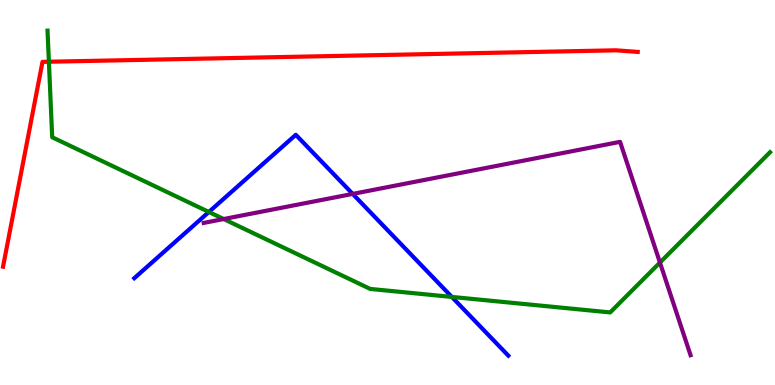[{'lines': ['blue', 'red'], 'intersections': []}, {'lines': ['green', 'red'], 'intersections': [{'x': 0.631, 'y': 8.4}]}, {'lines': ['purple', 'red'], 'intersections': []}, {'lines': ['blue', 'green'], 'intersections': [{'x': 2.7, 'y': 4.49}, {'x': 5.83, 'y': 2.29}]}, {'lines': ['blue', 'purple'], 'intersections': [{'x': 4.55, 'y': 4.96}]}, {'lines': ['green', 'purple'], 'intersections': [{'x': 2.89, 'y': 4.31}, {'x': 8.52, 'y': 3.18}]}]